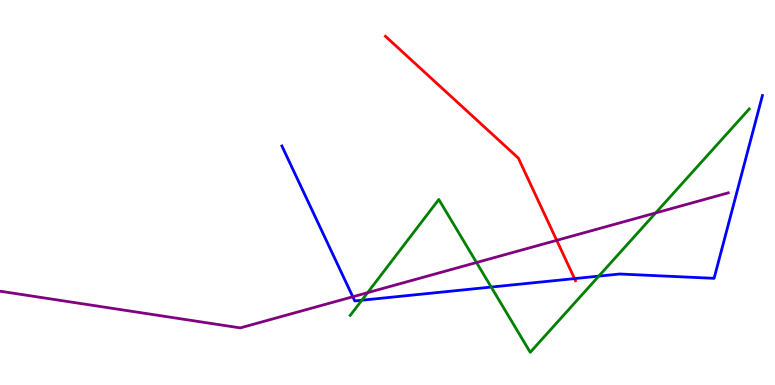[{'lines': ['blue', 'red'], 'intersections': [{'x': 7.41, 'y': 2.76}]}, {'lines': ['green', 'red'], 'intersections': []}, {'lines': ['purple', 'red'], 'intersections': [{'x': 7.18, 'y': 3.76}]}, {'lines': ['blue', 'green'], 'intersections': [{'x': 4.67, 'y': 2.2}, {'x': 6.34, 'y': 2.54}, {'x': 7.73, 'y': 2.83}]}, {'lines': ['blue', 'purple'], 'intersections': [{'x': 4.55, 'y': 2.29}]}, {'lines': ['green', 'purple'], 'intersections': [{'x': 4.74, 'y': 2.4}, {'x': 6.15, 'y': 3.18}, {'x': 8.46, 'y': 4.47}]}]